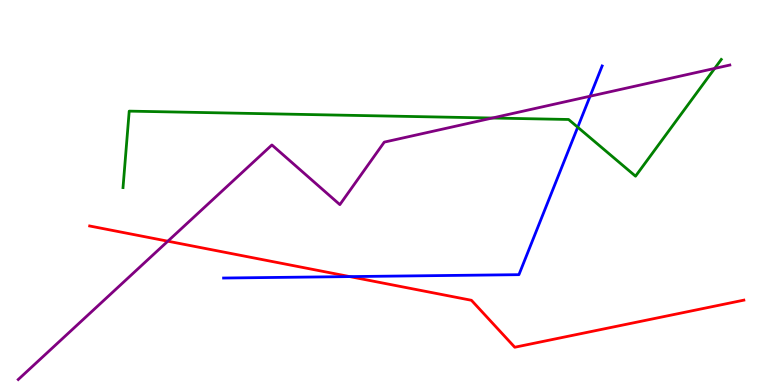[{'lines': ['blue', 'red'], 'intersections': [{'x': 4.51, 'y': 2.82}]}, {'lines': ['green', 'red'], 'intersections': []}, {'lines': ['purple', 'red'], 'intersections': [{'x': 2.17, 'y': 3.74}]}, {'lines': ['blue', 'green'], 'intersections': [{'x': 7.45, 'y': 6.7}]}, {'lines': ['blue', 'purple'], 'intersections': [{'x': 7.61, 'y': 7.5}]}, {'lines': ['green', 'purple'], 'intersections': [{'x': 6.35, 'y': 6.93}, {'x': 9.22, 'y': 8.22}]}]